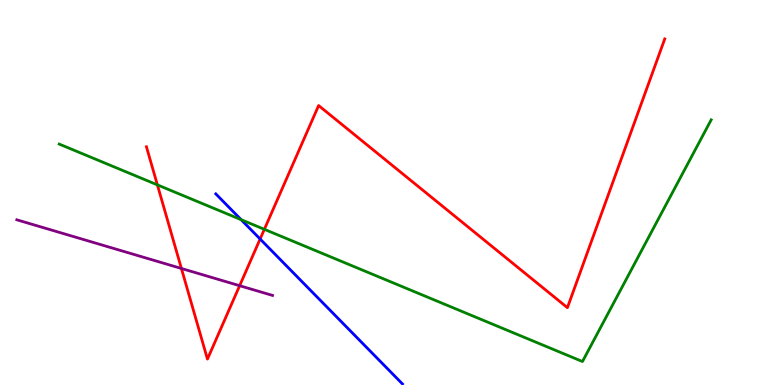[{'lines': ['blue', 'red'], 'intersections': [{'x': 3.36, 'y': 3.79}]}, {'lines': ['green', 'red'], 'intersections': [{'x': 2.03, 'y': 5.2}, {'x': 3.41, 'y': 4.04}]}, {'lines': ['purple', 'red'], 'intersections': [{'x': 2.34, 'y': 3.03}, {'x': 3.09, 'y': 2.58}]}, {'lines': ['blue', 'green'], 'intersections': [{'x': 3.11, 'y': 4.29}]}, {'lines': ['blue', 'purple'], 'intersections': []}, {'lines': ['green', 'purple'], 'intersections': []}]